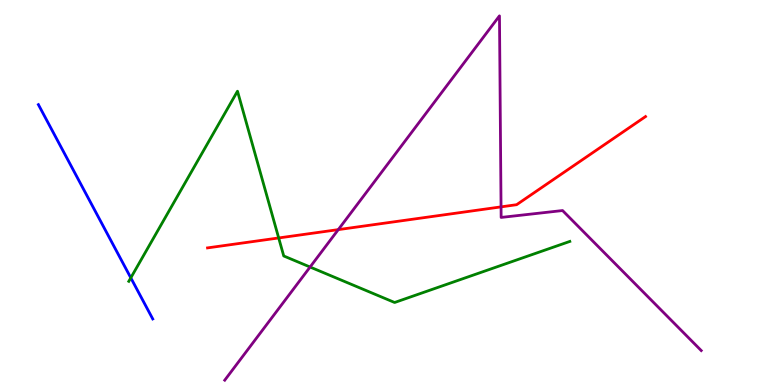[{'lines': ['blue', 'red'], 'intersections': []}, {'lines': ['green', 'red'], 'intersections': [{'x': 3.6, 'y': 3.82}]}, {'lines': ['purple', 'red'], 'intersections': [{'x': 4.36, 'y': 4.04}, {'x': 6.47, 'y': 4.63}]}, {'lines': ['blue', 'green'], 'intersections': [{'x': 1.69, 'y': 2.78}]}, {'lines': ['blue', 'purple'], 'intersections': []}, {'lines': ['green', 'purple'], 'intersections': [{'x': 4.0, 'y': 3.06}]}]